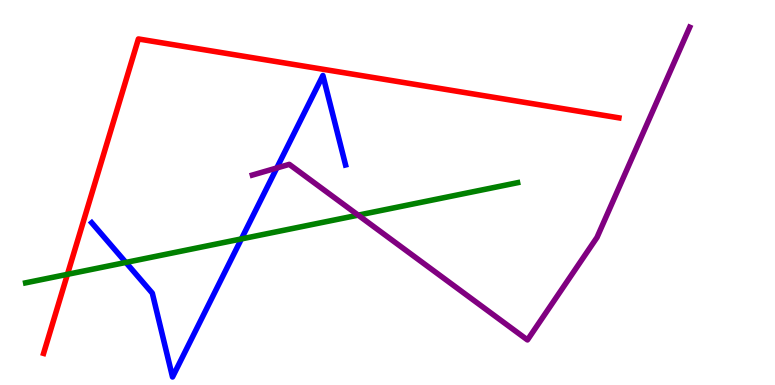[{'lines': ['blue', 'red'], 'intersections': []}, {'lines': ['green', 'red'], 'intersections': [{'x': 0.87, 'y': 2.87}]}, {'lines': ['purple', 'red'], 'intersections': []}, {'lines': ['blue', 'green'], 'intersections': [{'x': 1.62, 'y': 3.18}, {'x': 3.11, 'y': 3.79}]}, {'lines': ['blue', 'purple'], 'intersections': [{'x': 3.57, 'y': 5.64}]}, {'lines': ['green', 'purple'], 'intersections': [{'x': 4.62, 'y': 4.41}]}]